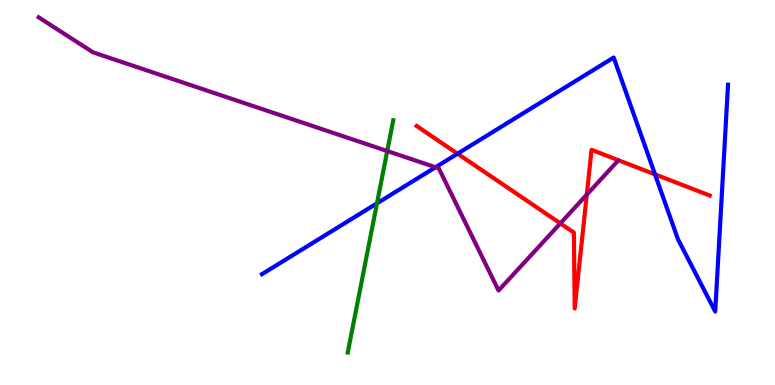[{'lines': ['blue', 'red'], 'intersections': [{'x': 5.9, 'y': 6.01}, {'x': 8.45, 'y': 5.47}]}, {'lines': ['green', 'red'], 'intersections': []}, {'lines': ['purple', 'red'], 'intersections': [{'x': 7.23, 'y': 4.2}, {'x': 7.57, 'y': 4.94}]}, {'lines': ['blue', 'green'], 'intersections': [{'x': 4.86, 'y': 4.72}]}, {'lines': ['blue', 'purple'], 'intersections': [{'x': 5.62, 'y': 5.66}]}, {'lines': ['green', 'purple'], 'intersections': [{'x': 5.0, 'y': 6.08}]}]